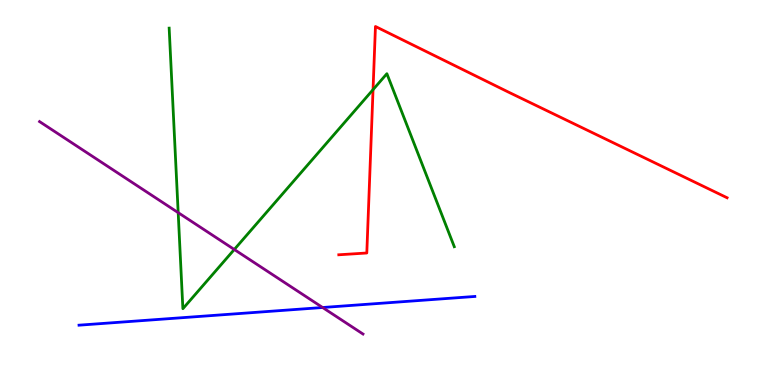[{'lines': ['blue', 'red'], 'intersections': []}, {'lines': ['green', 'red'], 'intersections': [{'x': 4.81, 'y': 7.67}]}, {'lines': ['purple', 'red'], 'intersections': []}, {'lines': ['blue', 'green'], 'intersections': []}, {'lines': ['blue', 'purple'], 'intersections': [{'x': 4.16, 'y': 2.01}]}, {'lines': ['green', 'purple'], 'intersections': [{'x': 2.3, 'y': 4.48}, {'x': 3.02, 'y': 3.52}]}]